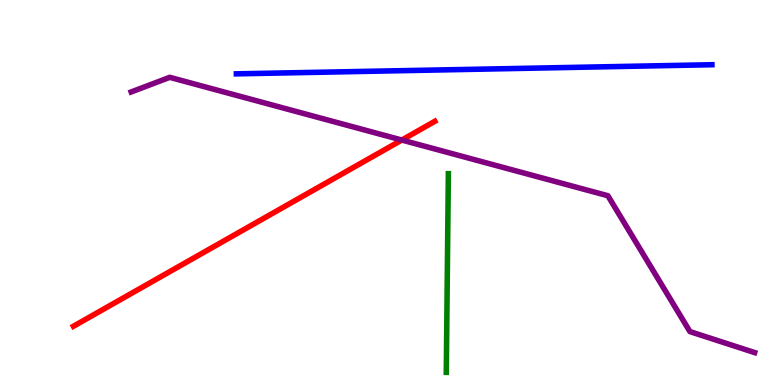[{'lines': ['blue', 'red'], 'intersections': []}, {'lines': ['green', 'red'], 'intersections': []}, {'lines': ['purple', 'red'], 'intersections': [{'x': 5.18, 'y': 6.36}]}, {'lines': ['blue', 'green'], 'intersections': []}, {'lines': ['blue', 'purple'], 'intersections': []}, {'lines': ['green', 'purple'], 'intersections': []}]